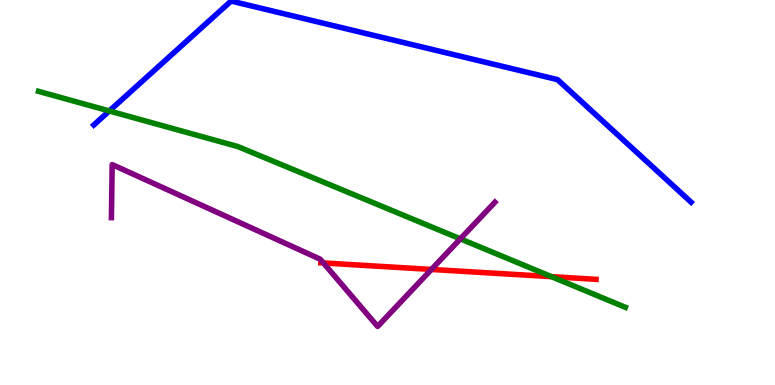[{'lines': ['blue', 'red'], 'intersections': []}, {'lines': ['green', 'red'], 'intersections': [{'x': 7.12, 'y': 2.81}]}, {'lines': ['purple', 'red'], 'intersections': [{'x': 4.17, 'y': 3.17}, {'x': 5.57, 'y': 3.0}]}, {'lines': ['blue', 'green'], 'intersections': [{'x': 1.41, 'y': 7.12}]}, {'lines': ['blue', 'purple'], 'intersections': []}, {'lines': ['green', 'purple'], 'intersections': [{'x': 5.94, 'y': 3.8}]}]